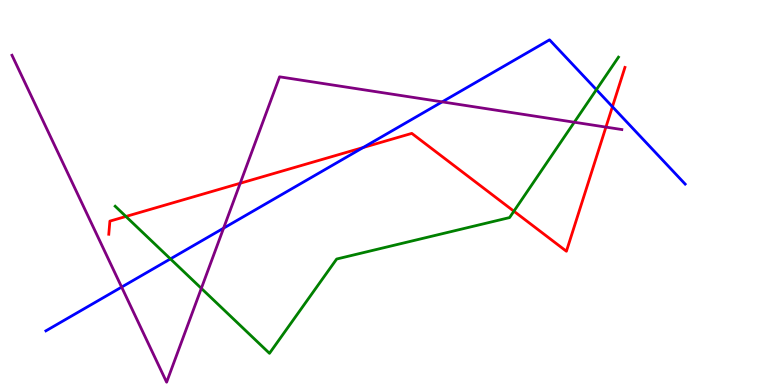[{'lines': ['blue', 'red'], 'intersections': [{'x': 4.69, 'y': 6.17}, {'x': 7.9, 'y': 7.23}]}, {'lines': ['green', 'red'], 'intersections': [{'x': 1.62, 'y': 4.38}, {'x': 6.63, 'y': 4.51}]}, {'lines': ['purple', 'red'], 'intersections': [{'x': 3.1, 'y': 5.24}, {'x': 7.82, 'y': 6.7}]}, {'lines': ['blue', 'green'], 'intersections': [{'x': 2.2, 'y': 3.28}, {'x': 7.7, 'y': 7.67}]}, {'lines': ['blue', 'purple'], 'intersections': [{'x': 1.57, 'y': 2.54}, {'x': 2.89, 'y': 4.07}, {'x': 5.71, 'y': 7.35}]}, {'lines': ['green', 'purple'], 'intersections': [{'x': 2.6, 'y': 2.51}, {'x': 7.41, 'y': 6.83}]}]